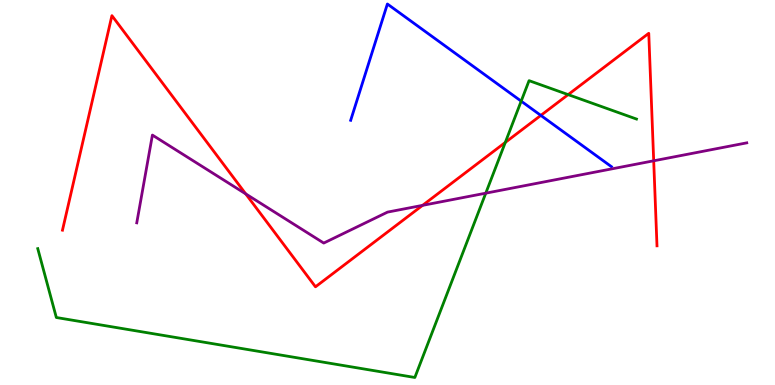[{'lines': ['blue', 'red'], 'intersections': [{'x': 6.98, 'y': 7.0}]}, {'lines': ['green', 'red'], 'intersections': [{'x': 6.52, 'y': 6.3}, {'x': 7.33, 'y': 7.54}]}, {'lines': ['purple', 'red'], 'intersections': [{'x': 3.17, 'y': 4.96}, {'x': 5.45, 'y': 4.67}, {'x': 8.43, 'y': 5.82}]}, {'lines': ['blue', 'green'], 'intersections': [{'x': 6.72, 'y': 7.37}]}, {'lines': ['blue', 'purple'], 'intersections': []}, {'lines': ['green', 'purple'], 'intersections': [{'x': 6.27, 'y': 4.98}]}]